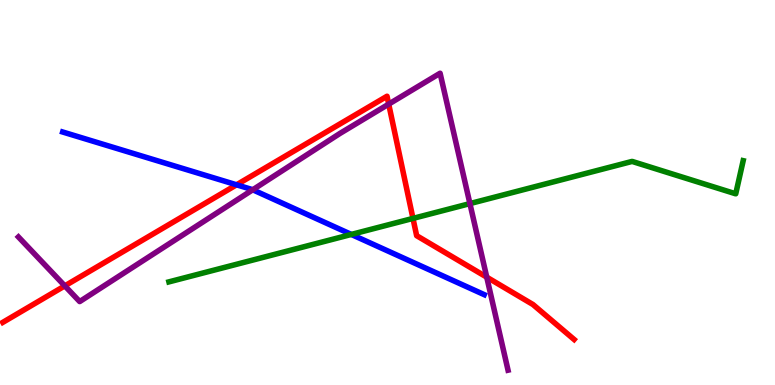[{'lines': ['blue', 'red'], 'intersections': [{'x': 3.05, 'y': 5.2}]}, {'lines': ['green', 'red'], 'intersections': [{'x': 5.33, 'y': 4.33}]}, {'lines': ['purple', 'red'], 'intersections': [{'x': 0.836, 'y': 2.57}, {'x': 5.02, 'y': 7.3}, {'x': 6.28, 'y': 2.8}]}, {'lines': ['blue', 'green'], 'intersections': [{'x': 4.53, 'y': 3.91}]}, {'lines': ['blue', 'purple'], 'intersections': [{'x': 3.26, 'y': 5.07}]}, {'lines': ['green', 'purple'], 'intersections': [{'x': 6.06, 'y': 4.71}]}]